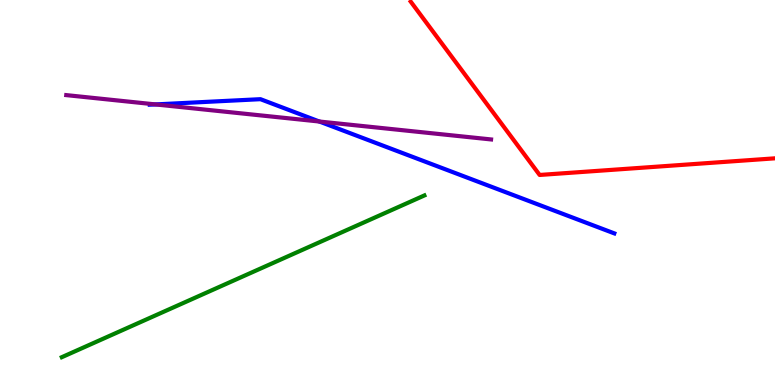[{'lines': ['blue', 'red'], 'intersections': []}, {'lines': ['green', 'red'], 'intersections': []}, {'lines': ['purple', 'red'], 'intersections': []}, {'lines': ['blue', 'green'], 'intersections': []}, {'lines': ['blue', 'purple'], 'intersections': [{'x': 2.01, 'y': 7.29}, {'x': 4.12, 'y': 6.84}]}, {'lines': ['green', 'purple'], 'intersections': []}]